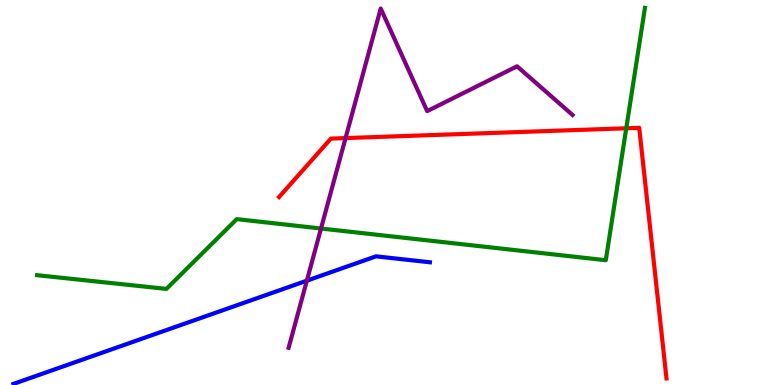[{'lines': ['blue', 'red'], 'intersections': []}, {'lines': ['green', 'red'], 'intersections': [{'x': 8.08, 'y': 6.67}]}, {'lines': ['purple', 'red'], 'intersections': [{'x': 4.46, 'y': 6.41}]}, {'lines': ['blue', 'green'], 'intersections': []}, {'lines': ['blue', 'purple'], 'intersections': [{'x': 3.96, 'y': 2.71}]}, {'lines': ['green', 'purple'], 'intersections': [{'x': 4.14, 'y': 4.06}]}]